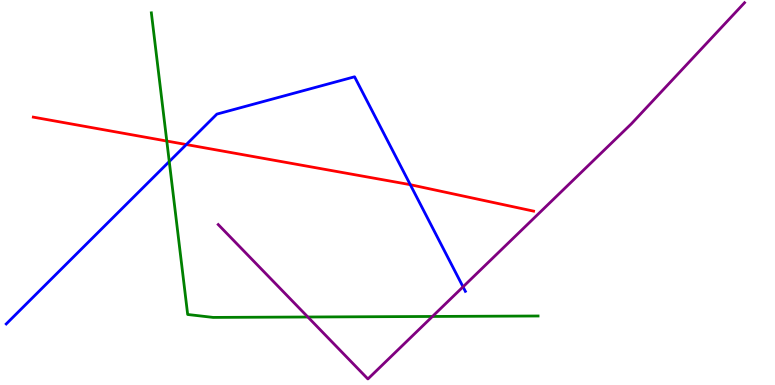[{'lines': ['blue', 'red'], 'intersections': [{'x': 2.4, 'y': 6.25}, {'x': 5.29, 'y': 5.2}]}, {'lines': ['green', 'red'], 'intersections': [{'x': 2.15, 'y': 6.34}]}, {'lines': ['purple', 'red'], 'intersections': []}, {'lines': ['blue', 'green'], 'intersections': [{'x': 2.18, 'y': 5.8}]}, {'lines': ['blue', 'purple'], 'intersections': [{'x': 5.97, 'y': 2.55}]}, {'lines': ['green', 'purple'], 'intersections': [{'x': 3.97, 'y': 1.77}, {'x': 5.58, 'y': 1.78}]}]